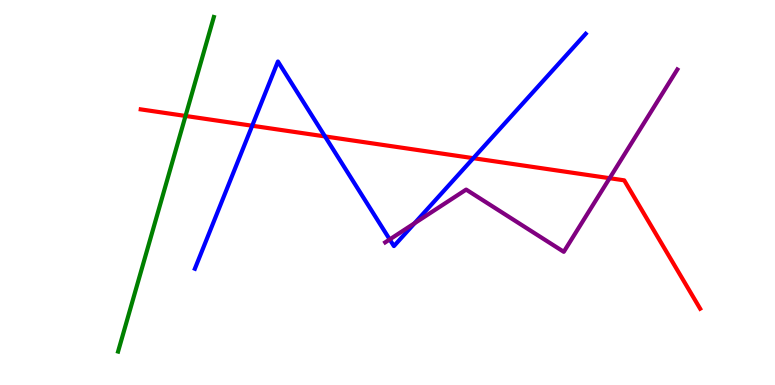[{'lines': ['blue', 'red'], 'intersections': [{'x': 3.25, 'y': 6.73}, {'x': 4.19, 'y': 6.46}, {'x': 6.11, 'y': 5.89}]}, {'lines': ['green', 'red'], 'intersections': [{'x': 2.39, 'y': 6.99}]}, {'lines': ['purple', 'red'], 'intersections': [{'x': 7.87, 'y': 5.37}]}, {'lines': ['blue', 'green'], 'intersections': []}, {'lines': ['blue', 'purple'], 'intersections': [{'x': 5.03, 'y': 3.78}, {'x': 5.35, 'y': 4.2}]}, {'lines': ['green', 'purple'], 'intersections': []}]